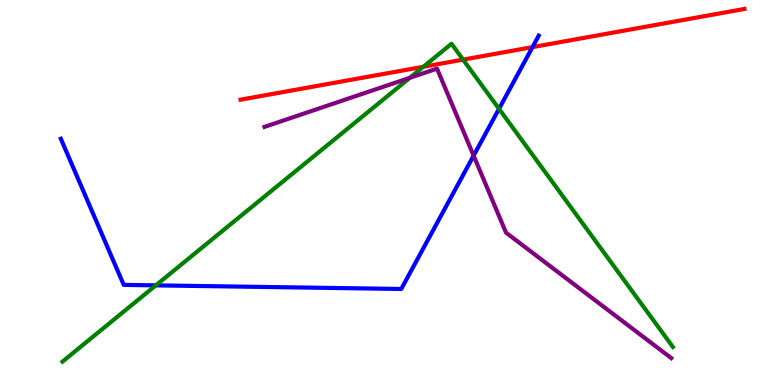[{'lines': ['blue', 'red'], 'intersections': [{'x': 6.87, 'y': 8.78}]}, {'lines': ['green', 'red'], 'intersections': [{'x': 5.46, 'y': 8.27}, {'x': 5.98, 'y': 8.45}]}, {'lines': ['purple', 'red'], 'intersections': []}, {'lines': ['blue', 'green'], 'intersections': [{'x': 2.01, 'y': 2.59}, {'x': 6.44, 'y': 7.17}]}, {'lines': ['blue', 'purple'], 'intersections': [{'x': 6.11, 'y': 5.96}]}, {'lines': ['green', 'purple'], 'intersections': [{'x': 5.29, 'y': 7.98}]}]